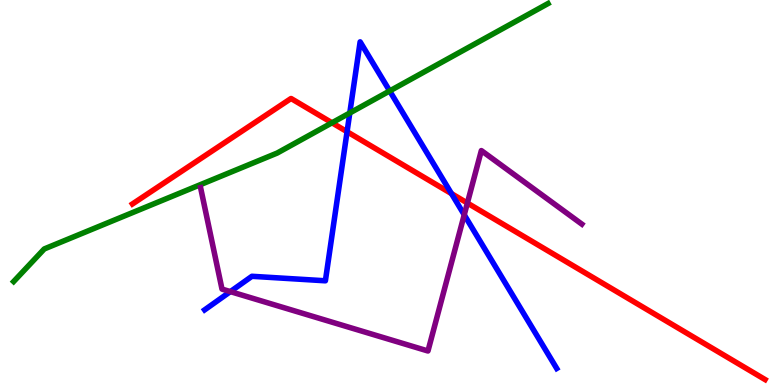[{'lines': ['blue', 'red'], 'intersections': [{'x': 4.48, 'y': 6.58}, {'x': 5.83, 'y': 4.97}]}, {'lines': ['green', 'red'], 'intersections': [{'x': 4.28, 'y': 6.81}]}, {'lines': ['purple', 'red'], 'intersections': [{'x': 6.03, 'y': 4.73}]}, {'lines': ['blue', 'green'], 'intersections': [{'x': 4.51, 'y': 7.07}, {'x': 5.03, 'y': 7.64}]}, {'lines': ['blue', 'purple'], 'intersections': [{'x': 2.97, 'y': 2.43}, {'x': 5.99, 'y': 4.42}]}, {'lines': ['green', 'purple'], 'intersections': []}]